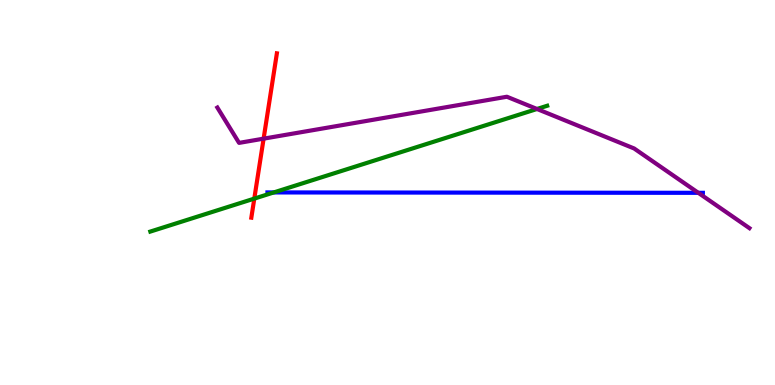[{'lines': ['blue', 'red'], 'intersections': []}, {'lines': ['green', 'red'], 'intersections': [{'x': 3.28, 'y': 4.84}]}, {'lines': ['purple', 'red'], 'intersections': [{'x': 3.4, 'y': 6.4}]}, {'lines': ['blue', 'green'], 'intersections': [{'x': 3.53, 'y': 5.0}]}, {'lines': ['blue', 'purple'], 'intersections': [{'x': 9.01, 'y': 4.99}]}, {'lines': ['green', 'purple'], 'intersections': [{'x': 6.93, 'y': 7.17}]}]